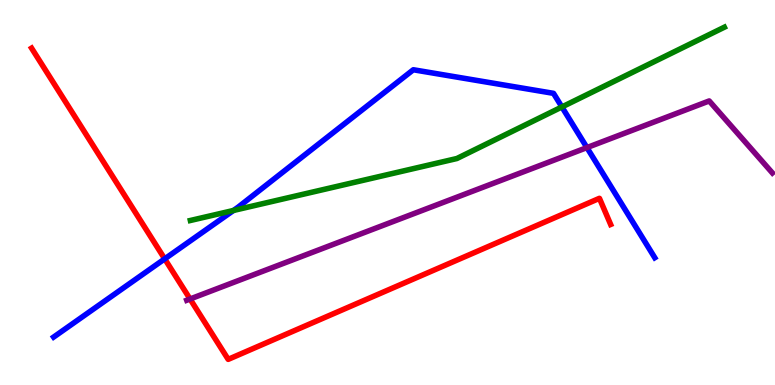[{'lines': ['blue', 'red'], 'intersections': [{'x': 2.13, 'y': 3.28}]}, {'lines': ['green', 'red'], 'intersections': []}, {'lines': ['purple', 'red'], 'intersections': [{'x': 2.45, 'y': 2.23}]}, {'lines': ['blue', 'green'], 'intersections': [{'x': 3.01, 'y': 4.53}, {'x': 7.25, 'y': 7.22}]}, {'lines': ['blue', 'purple'], 'intersections': [{'x': 7.57, 'y': 6.17}]}, {'lines': ['green', 'purple'], 'intersections': []}]